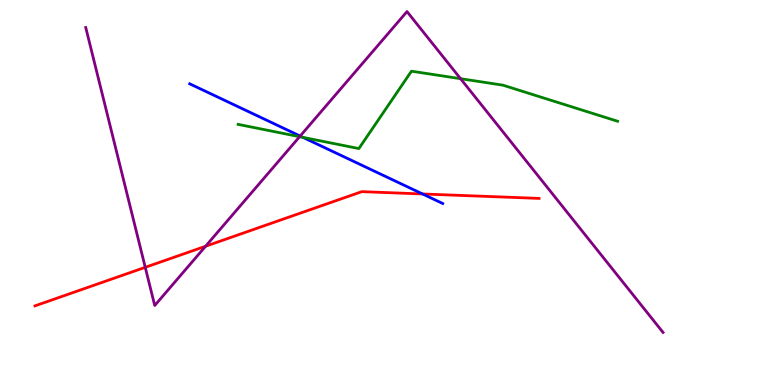[{'lines': ['blue', 'red'], 'intersections': [{'x': 5.45, 'y': 4.96}]}, {'lines': ['green', 'red'], 'intersections': []}, {'lines': ['purple', 'red'], 'intersections': [{'x': 1.87, 'y': 3.06}, {'x': 2.65, 'y': 3.6}]}, {'lines': ['blue', 'green'], 'intersections': [{'x': 3.91, 'y': 6.43}]}, {'lines': ['blue', 'purple'], 'intersections': [{'x': 3.87, 'y': 6.47}]}, {'lines': ['green', 'purple'], 'intersections': [{'x': 3.87, 'y': 6.45}, {'x': 5.94, 'y': 7.96}]}]